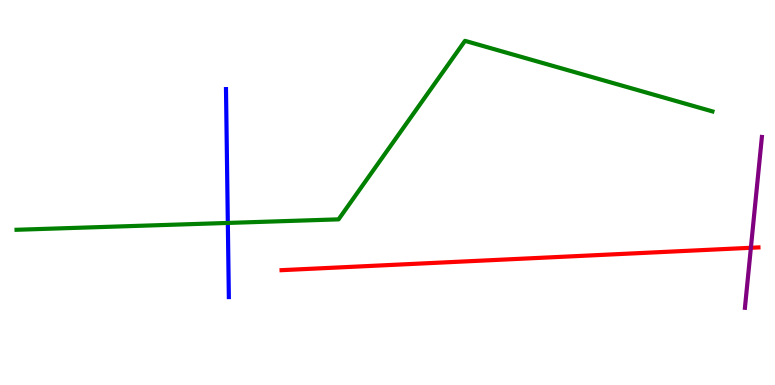[{'lines': ['blue', 'red'], 'intersections': []}, {'lines': ['green', 'red'], 'intersections': []}, {'lines': ['purple', 'red'], 'intersections': [{'x': 9.69, 'y': 3.56}]}, {'lines': ['blue', 'green'], 'intersections': [{'x': 2.94, 'y': 4.21}]}, {'lines': ['blue', 'purple'], 'intersections': []}, {'lines': ['green', 'purple'], 'intersections': []}]